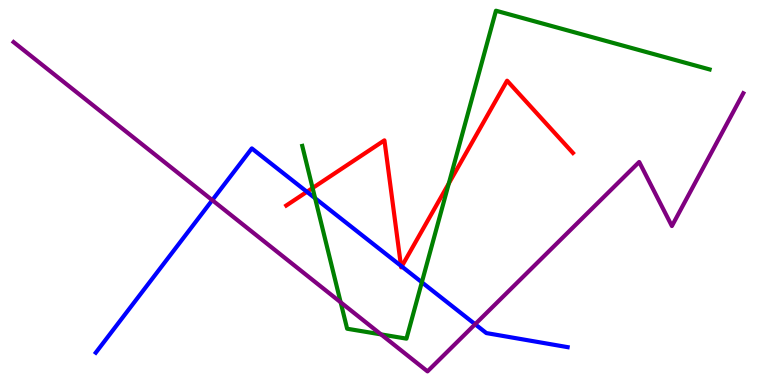[{'lines': ['blue', 'red'], 'intersections': [{'x': 3.96, 'y': 5.02}, {'x': 5.17, 'y': 3.09}, {'x': 5.18, 'y': 3.08}]}, {'lines': ['green', 'red'], 'intersections': [{'x': 4.03, 'y': 5.12}, {'x': 5.79, 'y': 5.24}]}, {'lines': ['purple', 'red'], 'intersections': []}, {'lines': ['blue', 'green'], 'intersections': [{'x': 4.07, 'y': 4.85}, {'x': 5.44, 'y': 2.67}]}, {'lines': ['blue', 'purple'], 'intersections': [{'x': 2.74, 'y': 4.8}, {'x': 6.13, 'y': 1.58}]}, {'lines': ['green', 'purple'], 'intersections': [{'x': 4.4, 'y': 2.15}, {'x': 4.92, 'y': 1.31}]}]